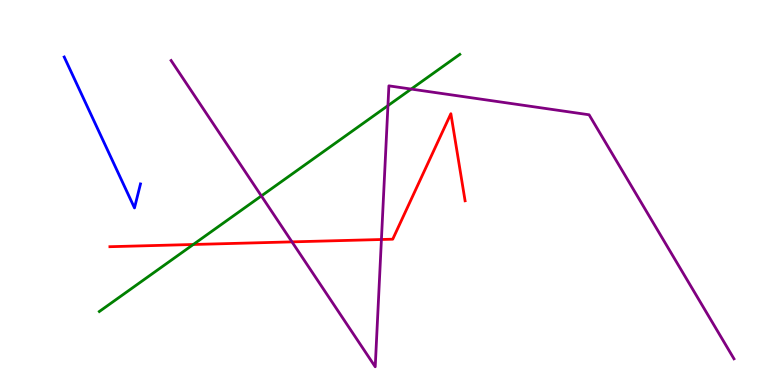[{'lines': ['blue', 'red'], 'intersections': []}, {'lines': ['green', 'red'], 'intersections': [{'x': 2.49, 'y': 3.65}]}, {'lines': ['purple', 'red'], 'intersections': [{'x': 3.77, 'y': 3.72}, {'x': 4.92, 'y': 3.78}]}, {'lines': ['blue', 'green'], 'intersections': []}, {'lines': ['blue', 'purple'], 'intersections': []}, {'lines': ['green', 'purple'], 'intersections': [{'x': 3.37, 'y': 4.91}, {'x': 5.01, 'y': 7.26}, {'x': 5.31, 'y': 7.69}]}]